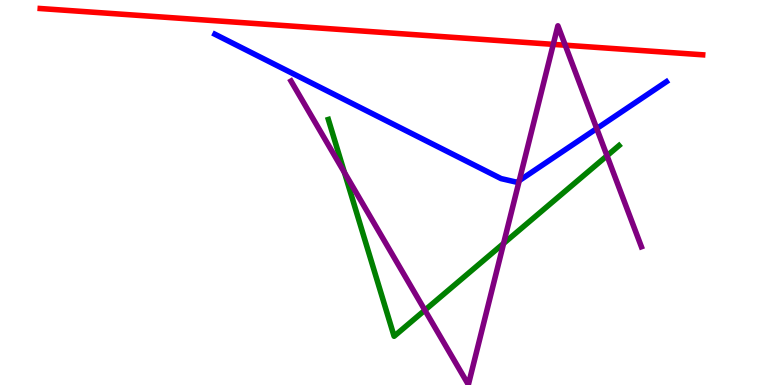[{'lines': ['blue', 'red'], 'intersections': []}, {'lines': ['green', 'red'], 'intersections': []}, {'lines': ['purple', 'red'], 'intersections': [{'x': 7.14, 'y': 8.85}, {'x': 7.29, 'y': 8.83}]}, {'lines': ['blue', 'green'], 'intersections': []}, {'lines': ['blue', 'purple'], 'intersections': [{'x': 6.7, 'y': 5.31}, {'x': 7.7, 'y': 6.66}]}, {'lines': ['green', 'purple'], 'intersections': [{'x': 4.44, 'y': 5.52}, {'x': 5.48, 'y': 1.94}, {'x': 6.5, 'y': 3.68}, {'x': 7.83, 'y': 5.95}]}]